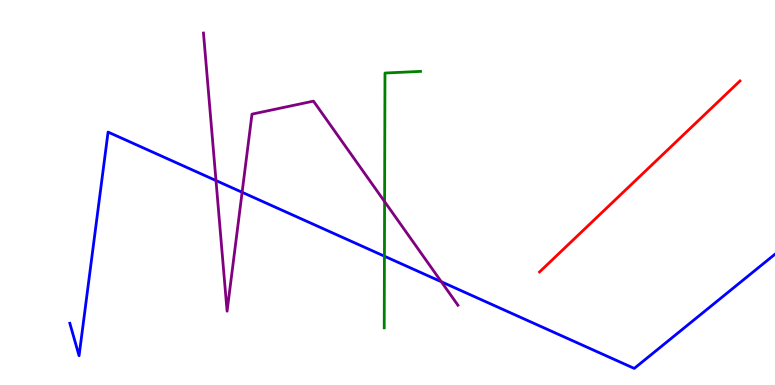[{'lines': ['blue', 'red'], 'intersections': []}, {'lines': ['green', 'red'], 'intersections': []}, {'lines': ['purple', 'red'], 'intersections': []}, {'lines': ['blue', 'green'], 'intersections': [{'x': 4.96, 'y': 3.35}]}, {'lines': ['blue', 'purple'], 'intersections': [{'x': 2.79, 'y': 5.31}, {'x': 3.12, 'y': 5.01}, {'x': 5.69, 'y': 2.68}]}, {'lines': ['green', 'purple'], 'intersections': [{'x': 4.96, 'y': 4.76}]}]